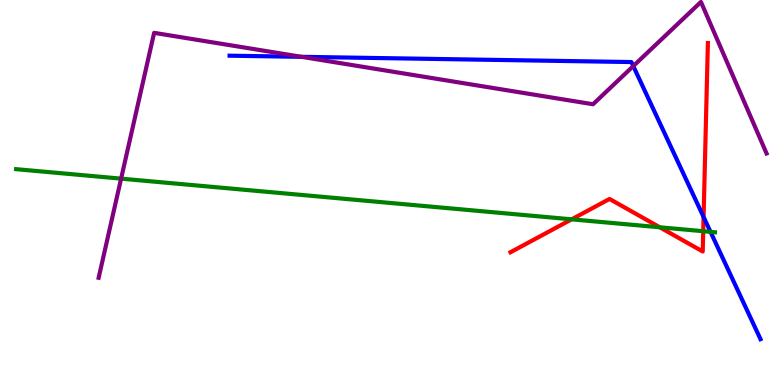[{'lines': ['blue', 'red'], 'intersections': [{'x': 9.08, 'y': 4.36}]}, {'lines': ['green', 'red'], 'intersections': [{'x': 7.38, 'y': 4.3}, {'x': 8.51, 'y': 4.1}, {'x': 9.07, 'y': 3.99}]}, {'lines': ['purple', 'red'], 'intersections': []}, {'lines': ['blue', 'green'], 'intersections': [{'x': 9.17, 'y': 3.98}]}, {'lines': ['blue', 'purple'], 'intersections': [{'x': 3.89, 'y': 8.52}, {'x': 8.17, 'y': 8.28}]}, {'lines': ['green', 'purple'], 'intersections': [{'x': 1.56, 'y': 5.36}]}]